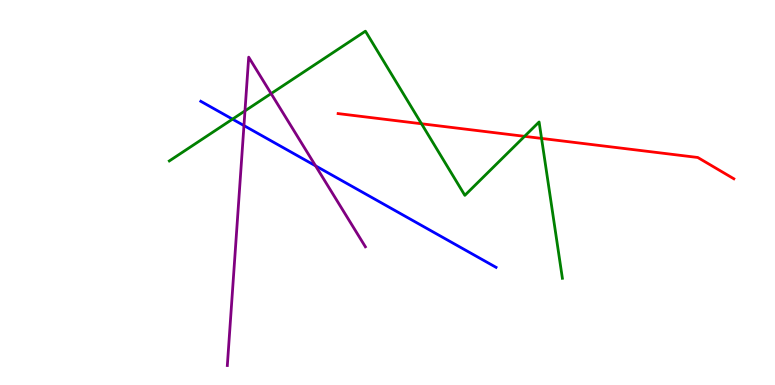[{'lines': ['blue', 'red'], 'intersections': []}, {'lines': ['green', 'red'], 'intersections': [{'x': 5.44, 'y': 6.79}, {'x': 6.77, 'y': 6.46}, {'x': 6.99, 'y': 6.4}]}, {'lines': ['purple', 'red'], 'intersections': []}, {'lines': ['blue', 'green'], 'intersections': [{'x': 3.0, 'y': 6.91}]}, {'lines': ['blue', 'purple'], 'intersections': [{'x': 3.15, 'y': 6.74}, {'x': 4.07, 'y': 5.69}]}, {'lines': ['green', 'purple'], 'intersections': [{'x': 3.16, 'y': 7.12}, {'x': 3.5, 'y': 7.57}]}]